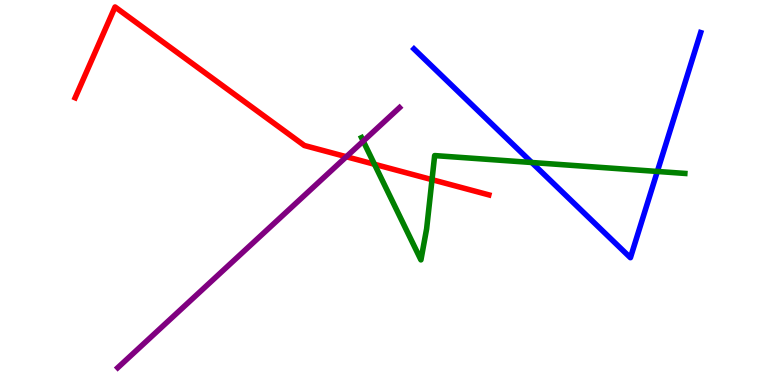[{'lines': ['blue', 'red'], 'intersections': []}, {'lines': ['green', 'red'], 'intersections': [{'x': 4.83, 'y': 5.73}, {'x': 5.57, 'y': 5.33}]}, {'lines': ['purple', 'red'], 'intersections': [{'x': 4.47, 'y': 5.93}]}, {'lines': ['blue', 'green'], 'intersections': [{'x': 6.86, 'y': 5.78}, {'x': 8.48, 'y': 5.55}]}, {'lines': ['blue', 'purple'], 'intersections': []}, {'lines': ['green', 'purple'], 'intersections': [{'x': 4.69, 'y': 6.33}]}]